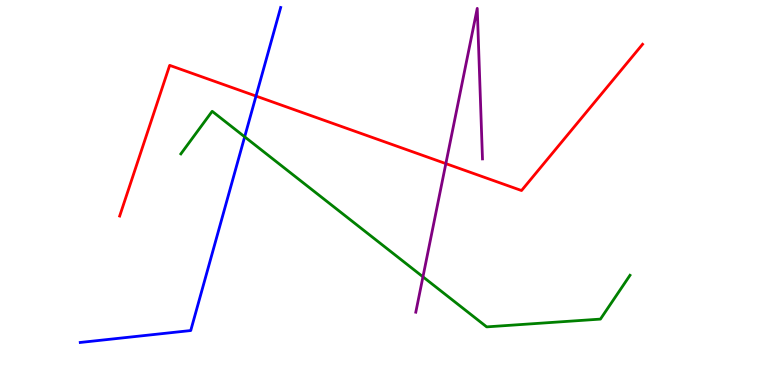[{'lines': ['blue', 'red'], 'intersections': [{'x': 3.3, 'y': 7.5}]}, {'lines': ['green', 'red'], 'intersections': []}, {'lines': ['purple', 'red'], 'intersections': [{'x': 5.75, 'y': 5.75}]}, {'lines': ['blue', 'green'], 'intersections': [{'x': 3.16, 'y': 6.45}]}, {'lines': ['blue', 'purple'], 'intersections': []}, {'lines': ['green', 'purple'], 'intersections': [{'x': 5.46, 'y': 2.81}]}]